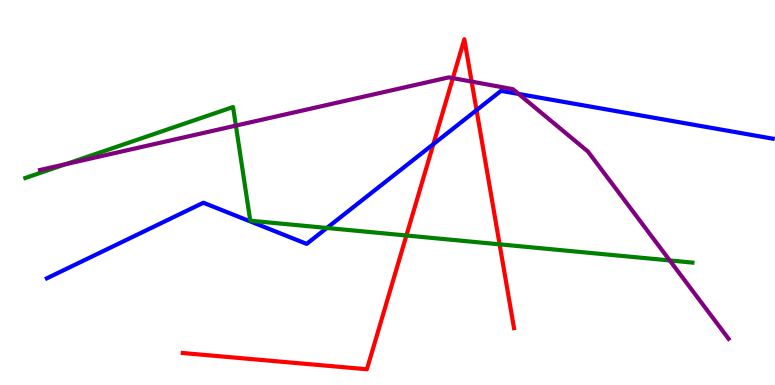[{'lines': ['blue', 'red'], 'intersections': [{'x': 5.59, 'y': 6.26}, {'x': 6.15, 'y': 7.14}]}, {'lines': ['green', 'red'], 'intersections': [{'x': 5.24, 'y': 3.88}, {'x': 6.45, 'y': 3.65}]}, {'lines': ['purple', 'red'], 'intersections': [{'x': 5.84, 'y': 7.97}, {'x': 6.09, 'y': 7.88}]}, {'lines': ['blue', 'green'], 'intersections': [{'x': 4.22, 'y': 4.08}]}, {'lines': ['blue', 'purple'], 'intersections': [{'x': 6.69, 'y': 7.56}]}, {'lines': ['green', 'purple'], 'intersections': [{'x': 0.85, 'y': 5.74}, {'x': 3.04, 'y': 6.74}, {'x': 8.64, 'y': 3.23}]}]